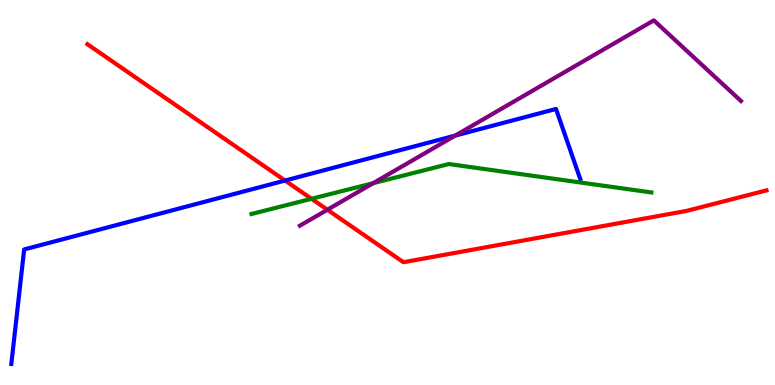[{'lines': ['blue', 'red'], 'intersections': [{'x': 3.68, 'y': 5.31}]}, {'lines': ['green', 'red'], 'intersections': [{'x': 4.02, 'y': 4.84}]}, {'lines': ['purple', 'red'], 'intersections': [{'x': 4.22, 'y': 4.55}]}, {'lines': ['blue', 'green'], 'intersections': []}, {'lines': ['blue', 'purple'], 'intersections': [{'x': 5.87, 'y': 6.48}]}, {'lines': ['green', 'purple'], 'intersections': [{'x': 4.82, 'y': 5.24}]}]